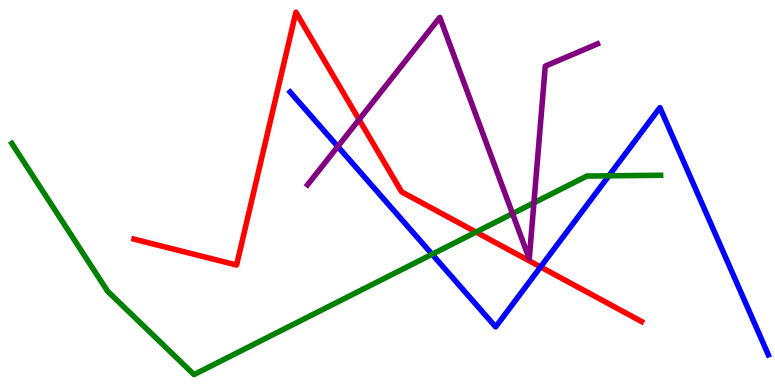[{'lines': ['blue', 'red'], 'intersections': [{'x': 6.98, 'y': 3.07}]}, {'lines': ['green', 'red'], 'intersections': [{'x': 6.14, 'y': 3.97}]}, {'lines': ['purple', 'red'], 'intersections': [{'x': 4.63, 'y': 6.89}]}, {'lines': ['blue', 'green'], 'intersections': [{'x': 5.58, 'y': 3.4}, {'x': 7.86, 'y': 5.43}]}, {'lines': ['blue', 'purple'], 'intersections': [{'x': 4.36, 'y': 6.19}]}, {'lines': ['green', 'purple'], 'intersections': [{'x': 6.61, 'y': 4.45}, {'x': 6.89, 'y': 4.73}]}]